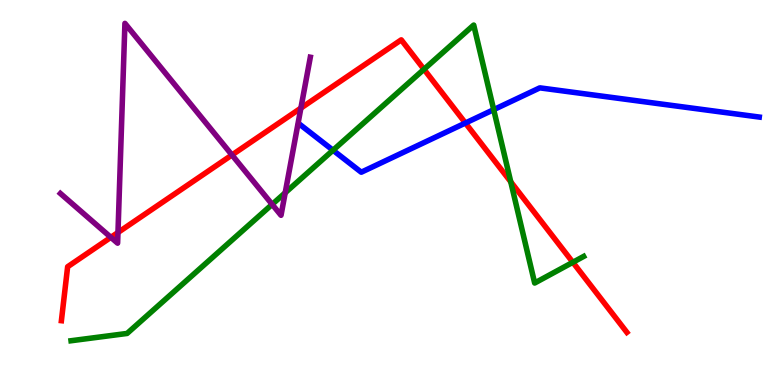[{'lines': ['blue', 'red'], 'intersections': [{'x': 6.01, 'y': 6.8}]}, {'lines': ['green', 'red'], 'intersections': [{'x': 5.47, 'y': 8.2}, {'x': 6.59, 'y': 5.28}, {'x': 7.39, 'y': 3.19}]}, {'lines': ['purple', 'red'], 'intersections': [{'x': 1.43, 'y': 3.84}, {'x': 1.52, 'y': 3.96}, {'x': 2.99, 'y': 5.97}, {'x': 3.88, 'y': 7.19}]}, {'lines': ['blue', 'green'], 'intersections': [{'x': 4.3, 'y': 6.1}, {'x': 6.37, 'y': 7.15}]}, {'lines': ['blue', 'purple'], 'intersections': []}, {'lines': ['green', 'purple'], 'intersections': [{'x': 3.51, 'y': 4.69}, {'x': 3.68, 'y': 4.99}]}]